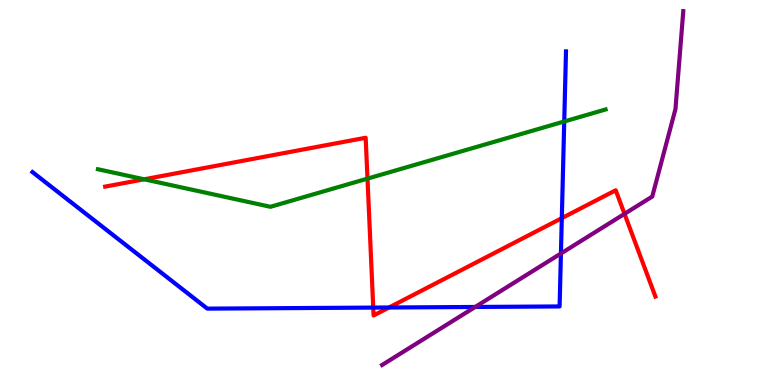[{'lines': ['blue', 'red'], 'intersections': [{'x': 4.82, 'y': 2.01}, {'x': 5.02, 'y': 2.01}, {'x': 7.25, 'y': 4.33}]}, {'lines': ['green', 'red'], 'intersections': [{'x': 1.86, 'y': 5.34}, {'x': 4.74, 'y': 5.36}]}, {'lines': ['purple', 'red'], 'intersections': [{'x': 8.06, 'y': 4.45}]}, {'lines': ['blue', 'green'], 'intersections': [{'x': 7.28, 'y': 6.84}]}, {'lines': ['blue', 'purple'], 'intersections': [{'x': 6.13, 'y': 2.03}, {'x': 7.24, 'y': 3.42}]}, {'lines': ['green', 'purple'], 'intersections': []}]